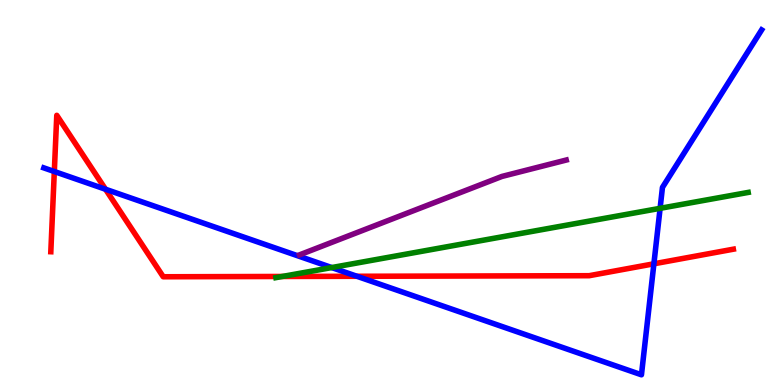[{'lines': ['blue', 'red'], 'intersections': [{'x': 0.701, 'y': 5.55}, {'x': 1.36, 'y': 5.08}, {'x': 4.61, 'y': 2.82}, {'x': 8.44, 'y': 3.15}]}, {'lines': ['green', 'red'], 'intersections': [{'x': 3.64, 'y': 2.82}]}, {'lines': ['purple', 'red'], 'intersections': []}, {'lines': ['blue', 'green'], 'intersections': [{'x': 4.28, 'y': 3.05}, {'x': 8.52, 'y': 4.59}]}, {'lines': ['blue', 'purple'], 'intersections': []}, {'lines': ['green', 'purple'], 'intersections': []}]